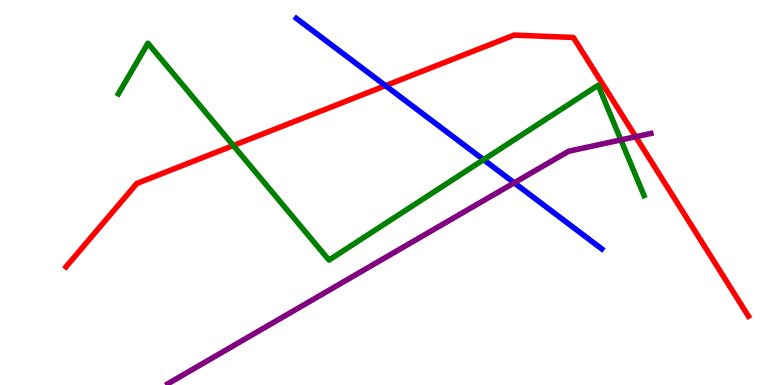[{'lines': ['blue', 'red'], 'intersections': [{'x': 4.97, 'y': 7.77}]}, {'lines': ['green', 'red'], 'intersections': [{'x': 3.01, 'y': 6.22}]}, {'lines': ['purple', 'red'], 'intersections': [{'x': 8.2, 'y': 6.45}]}, {'lines': ['blue', 'green'], 'intersections': [{'x': 6.24, 'y': 5.85}]}, {'lines': ['blue', 'purple'], 'intersections': [{'x': 6.64, 'y': 5.25}]}, {'lines': ['green', 'purple'], 'intersections': [{'x': 8.01, 'y': 6.37}]}]